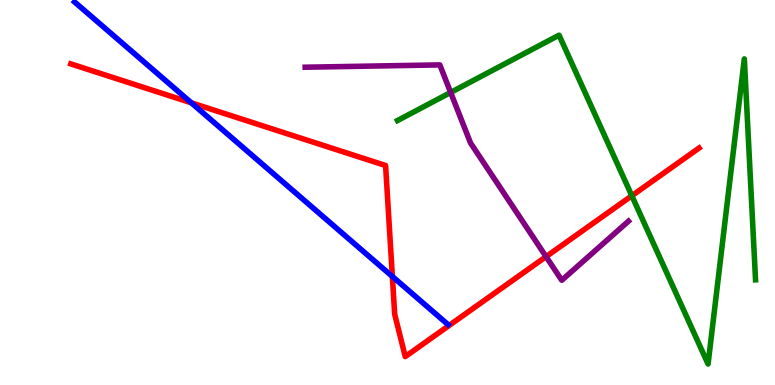[{'lines': ['blue', 'red'], 'intersections': [{'x': 2.47, 'y': 7.33}, {'x': 5.06, 'y': 2.82}]}, {'lines': ['green', 'red'], 'intersections': [{'x': 8.15, 'y': 4.92}]}, {'lines': ['purple', 'red'], 'intersections': [{'x': 7.05, 'y': 3.33}]}, {'lines': ['blue', 'green'], 'intersections': []}, {'lines': ['blue', 'purple'], 'intersections': []}, {'lines': ['green', 'purple'], 'intersections': [{'x': 5.81, 'y': 7.6}]}]